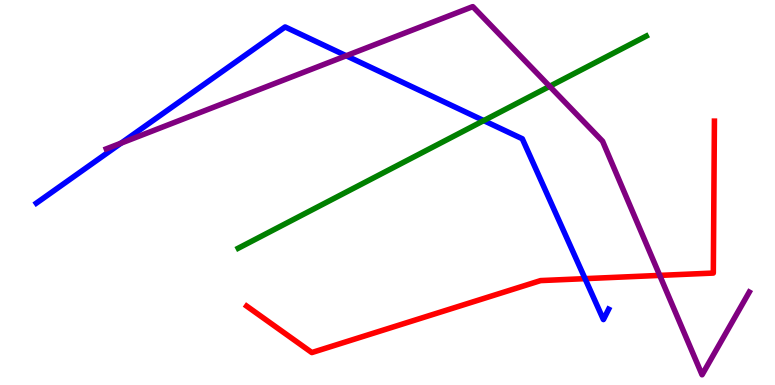[{'lines': ['blue', 'red'], 'intersections': [{'x': 7.55, 'y': 2.76}]}, {'lines': ['green', 'red'], 'intersections': []}, {'lines': ['purple', 'red'], 'intersections': [{'x': 8.51, 'y': 2.85}]}, {'lines': ['blue', 'green'], 'intersections': [{'x': 6.24, 'y': 6.87}]}, {'lines': ['blue', 'purple'], 'intersections': [{'x': 1.56, 'y': 6.28}, {'x': 4.47, 'y': 8.55}]}, {'lines': ['green', 'purple'], 'intersections': [{'x': 7.09, 'y': 7.76}]}]